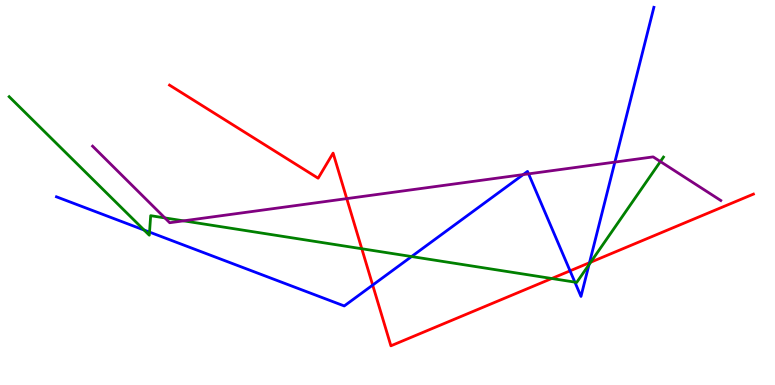[{'lines': ['blue', 'red'], 'intersections': [{'x': 4.81, 'y': 2.6}, {'x': 7.36, 'y': 2.97}, {'x': 7.61, 'y': 3.18}]}, {'lines': ['green', 'red'], 'intersections': [{'x': 4.67, 'y': 3.54}, {'x': 7.12, 'y': 2.77}, {'x': 7.62, 'y': 3.19}]}, {'lines': ['purple', 'red'], 'intersections': [{'x': 4.47, 'y': 4.84}]}, {'lines': ['blue', 'green'], 'intersections': [{'x': 1.86, 'y': 4.03}, {'x': 1.93, 'y': 3.97}, {'x': 5.31, 'y': 3.34}, {'x': 7.42, 'y': 2.67}, {'x': 7.6, 'y': 3.13}]}, {'lines': ['blue', 'purple'], 'intersections': [{'x': 6.75, 'y': 5.47}, {'x': 6.82, 'y': 5.48}, {'x': 7.93, 'y': 5.79}]}, {'lines': ['green', 'purple'], 'intersections': [{'x': 2.13, 'y': 4.34}, {'x': 2.37, 'y': 4.26}, {'x': 8.52, 'y': 5.8}]}]